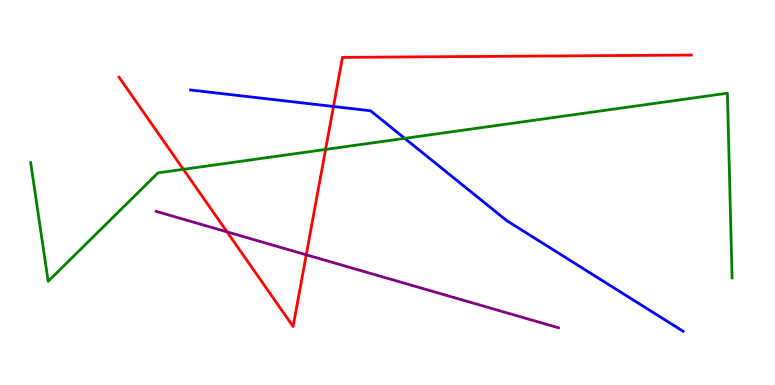[{'lines': ['blue', 'red'], 'intersections': [{'x': 4.3, 'y': 7.23}]}, {'lines': ['green', 'red'], 'intersections': [{'x': 2.37, 'y': 5.6}, {'x': 4.2, 'y': 6.12}]}, {'lines': ['purple', 'red'], 'intersections': [{'x': 2.93, 'y': 3.98}, {'x': 3.95, 'y': 3.38}]}, {'lines': ['blue', 'green'], 'intersections': [{'x': 5.22, 'y': 6.41}]}, {'lines': ['blue', 'purple'], 'intersections': []}, {'lines': ['green', 'purple'], 'intersections': []}]